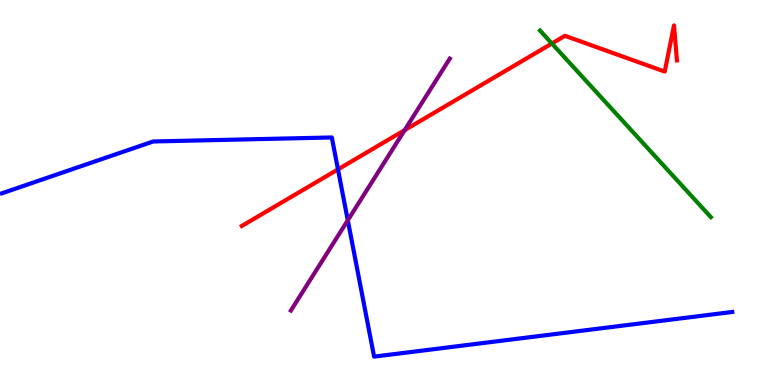[{'lines': ['blue', 'red'], 'intersections': [{'x': 4.36, 'y': 5.6}]}, {'lines': ['green', 'red'], 'intersections': [{'x': 7.12, 'y': 8.87}]}, {'lines': ['purple', 'red'], 'intersections': [{'x': 5.22, 'y': 6.62}]}, {'lines': ['blue', 'green'], 'intersections': []}, {'lines': ['blue', 'purple'], 'intersections': [{'x': 4.49, 'y': 4.28}]}, {'lines': ['green', 'purple'], 'intersections': []}]